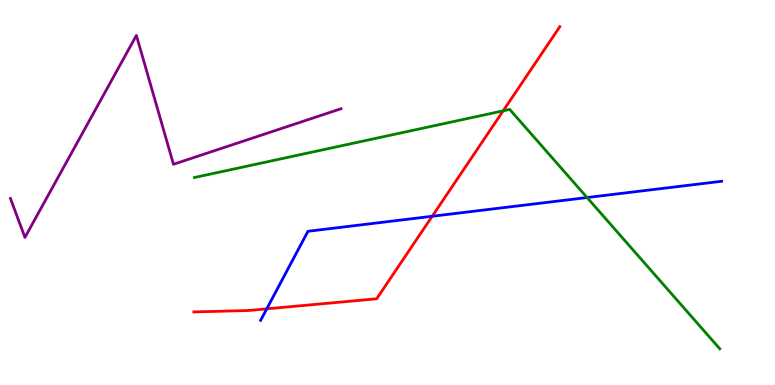[{'lines': ['blue', 'red'], 'intersections': [{'x': 3.44, 'y': 1.98}, {'x': 5.58, 'y': 4.38}]}, {'lines': ['green', 'red'], 'intersections': [{'x': 6.49, 'y': 7.12}]}, {'lines': ['purple', 'red'], 'intersections': []}, {'lines': ['blue', 'green'], 'intersections': [{'x': 7.57, 'y': 4.87}]}, {'lines': ['blue', 'purple'], 'intersections': []}, {'lines': ['green', 'purple'], 'intersections': []}]